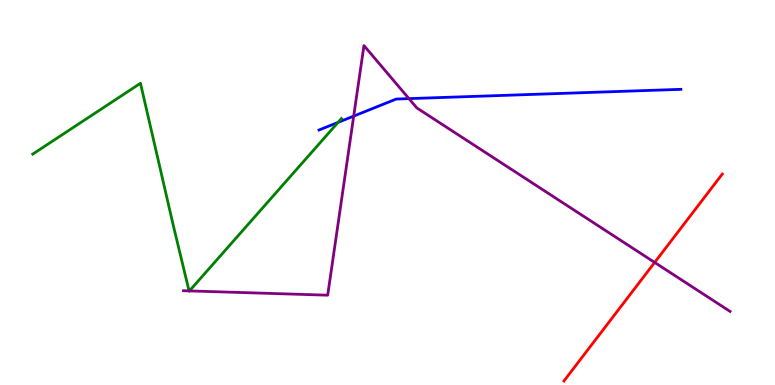[{'lines': ['blue', 'red'], 'intersections': []}, {'lines': ['green', 'red'], 'intersections': []}, {'lines': ['purple', 'red'], 'intersections': [{'x': 8.45, 'y': 3.18}]}, {'lines': ['blue', 'green'], 'intersections': [{'x': 4.36, 'y': 6.82}]}, {'lines': ['blue', 'purple'], 'intersections': [{'x': 4.56, 'y': 6.98}, {'x': 5.28, 'y': 7.44}]}, {'lines': ['green', 'purple'], 'intersections': [{'x': 2.44, 'y': 2.44}, {'x': 2.44, 'y': 2.44}]}]